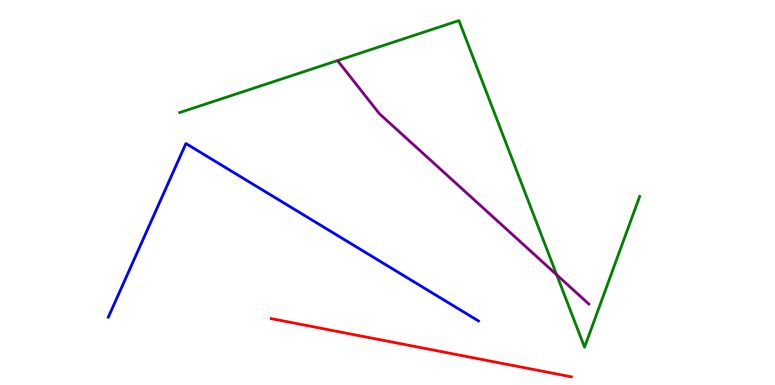[{'lines': ['blue', 'red'], 'intersections': []}, {'lines': ['green', 'red'], 'intersections': []}, {'lines': ['purple', 'red'], 'intersections': []}, {'lines': ['blue', 'green'], 'intersections': []}, {'lines': ['blue', 'purple'], 'intersections': []}, {'lines': ['green', 'purple'], 'intersections': [{'x': 7.18, 'y': 2.86}]}]